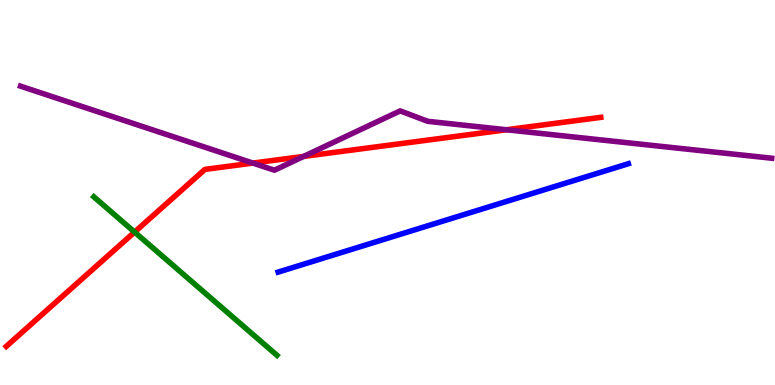[{'lines': ['blue', 'red'], 'intersections': []}, {'lines': ['green', 'red'], 'intersections': [{'x': 1.74, 'y': 3.97}]}, {'lines': ['purple', 'red'], 'intersections': [{'x': 3.26, 'y': 5.76}, {'x': 3.92, 'y': 5.94}, {'x': 6.53, 'y': 6.63}]}, {'lines': ['blue', 'green'], 'intersections': []}, {'lines': ['blue', 'purple'], 'intersections': []}, {'lines': ['green', 'purple'], 'intersections': []}]